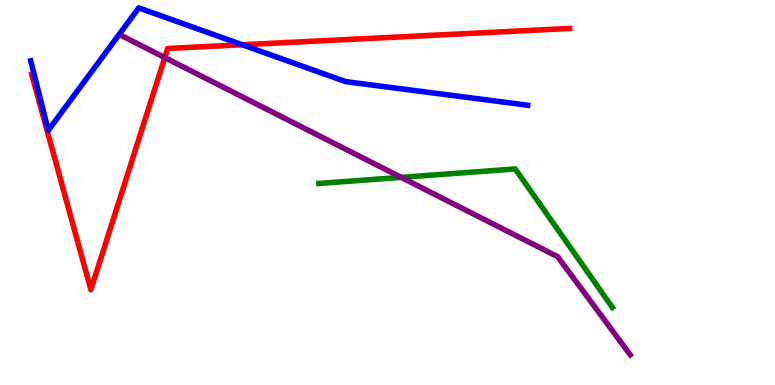[{'lines': ['blue', 'red'], 'intersections': [{'x': 3.13, 'y': 8.84}]}, {'lines': ['green', 'red'], 'intersections': []}, {'lines': ['purple', 'red'], 'intersections': [{'x': 2.13, 'y': 8.5}]}, {'lines': ['blue', 'green'], 'intersections': []}, {'lines': ['blue', 'purple'], 'intersections': []}, {'lines': ['green', 'purple'], 'intersections': [{'x': 5.18, 'y': 5.39}]}]